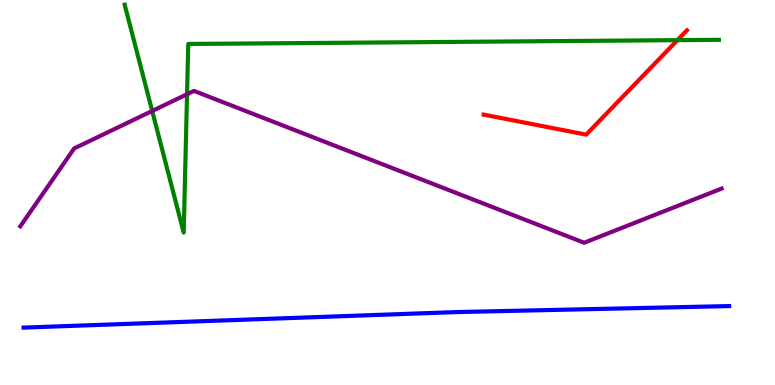[{'lines': ['blue', 'red'], 'intersections': []}, {'lines': ['green', 'red'], 'intersections': [{'x': 8.74, 'y': 8.96}]}, {'lines': ['purple', 'red'], 'intersections': []}, {'lines': ['blue', 'green'], 'intersections': []}, {'lines': ['blue', 'purple'], 'intersections': []}, {'lines': ['green', 'purple'], 'intersections': [{'x': 1.96, 'y': 7.12}, {'x': 2.41, 'y': 7.55}]}]